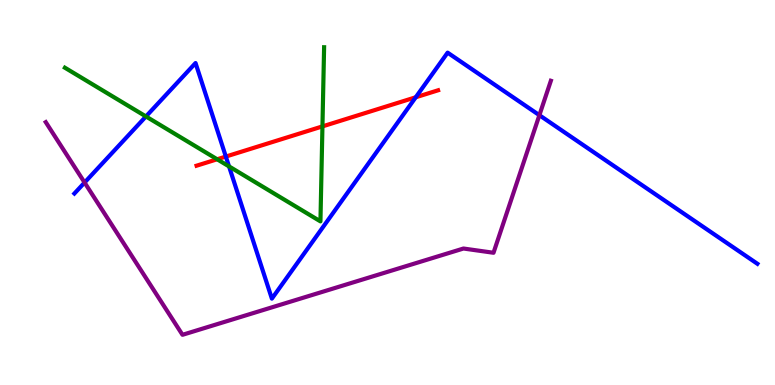[{'lines': ['blue', 'red'], 'intersections': [{'x': 2.91, 'y': 5.93}, {'x': 5.36, 'y': 7.47}]}, {'lines': ['green', 'red'], 'intersections': [{'x': 2.8, 'y': 5.86}, {'x': 4.16, 'y': 6.72}]}, {'lines': ['purple', 'red'], 'intersections': []}, {'lines': ['blue', 'green'], 'intersections': [{'x': 1.88, 'y': 6.98}, {'x': 2.96, 'y': 5.68}]}, {'lines': ['blue', 'purple'], 'intersections': [{'x': 1.09, 'y': 5.26}, {'x': 6.96, 'y': 7.01}]}, {'lines': ['green', 'purple'], 'intersections': []}]